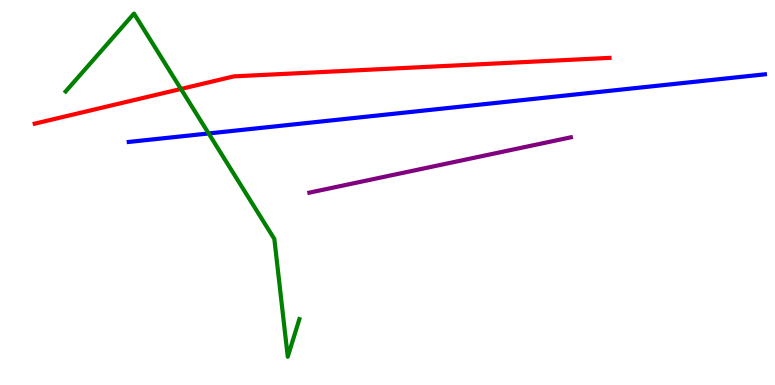[{'lines': ['blue', 'red'], 'intersections': []}, {'lines': ['green', 'red'], 'intersections': [{'x': 2.33, 'y': 7.69}]}, {'lines': ['purple', 'red'], 'intersections': []}, {'lines': ['blue', 'green'], 'intersections': [{'x': 2.69, 'y': 6.53}]}, {'lines': ['blue', 'purple'], 'intersections': []}, {'lines': ['green', 'purple'], 'intersections': []}]